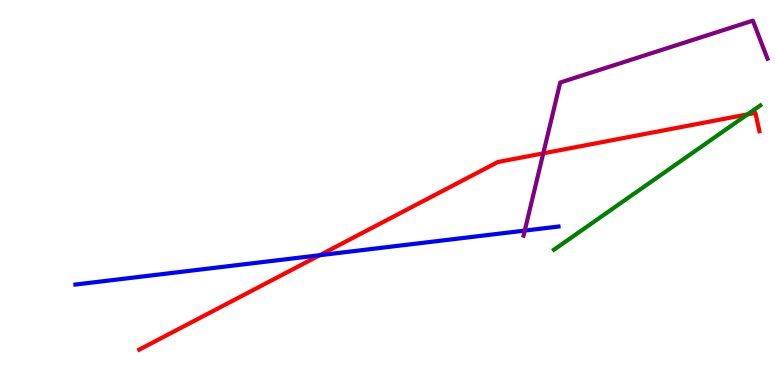[{'lines': ['blue', 'red'], 'intersections': [{'x': 4.13, 'y': 3.37}]}, {'lines': ['green', 'red'], 'intersections': [{'x': 9.65, 'y': 7.03}]}, {'lines': ['purple', 'red'], 'intersections': [{'x': 7.01, 'y': 6.02}]}, {'lines': ['blue', 'green'], 'intersections': []}, {'lines': ['blue', 'purple'], 'intersections': [{'x': 6.77, 'y': 4.01}]}, {'lines': ['green', 'purple'], 'intersections': []}]